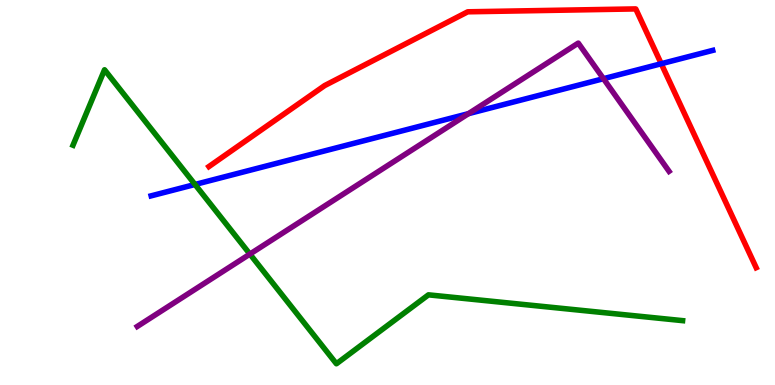[{'lines': ['blue', 'red'], 'intersections': [{'x': 8.53, 'y': 8.34}]}, {'lines': ['green', 'red'], 'intersections': []}, {'lines': ['purple', 'red'], 'intersections': []}, {'lines': ['blue', 'green'], 'intersections': [{'x': 2.52, 'y': 5.21}]}, {'lines': ['blue', 'purple'], 'intersections': [{'x': 6.04, 'y': 7.05}, {'x': 7.79, 'y': 7.96}]}, {'lines': ['green', 'purple'], 'intersections': [{'x': 3.22, 'y': 3.4}]}]